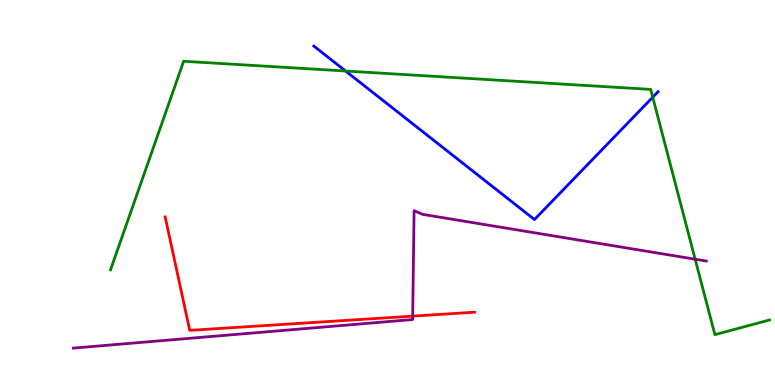[{'lines': ['blue', 'red'], 'intersections': []}, {'lines': ['green', 'red'], 'intersections': []}, {'lines': ['purple', 'red'], 'intersections': [{'x': 5.33, 'y': 1.79}]}, {'lines': ['blue', 'green'], 'intersections': [{'x': 4.46, 'y': 8.16}, {'x': 8.42, 'y': 7.48}]}, {'lines': ['blue', 'purple'], 'intersections': []}, {'lines': ['green', 'purple'], 'intersections': [{'x': 8.97, 'y': 3.27}]}]